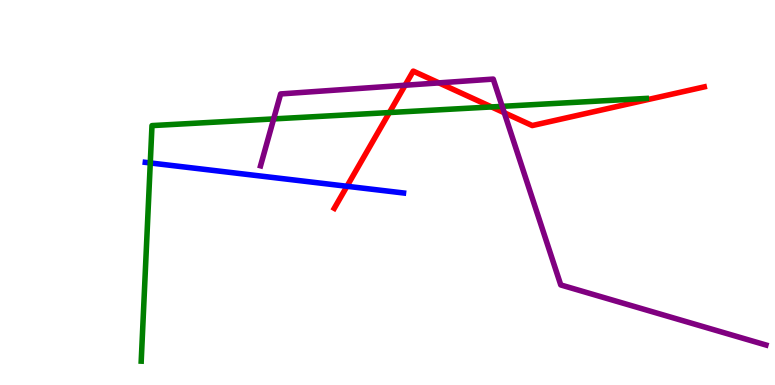[{'lines': ['blue', 'red'], 'intersections': [{'x': 4.48, 'y': 5.16}]}, {'lines': ['green', 'red'], 'intersections': [{'x': 5.02, 'y': 7.08}, {'x': 6.34, 'y': 7.22}]}, {'lines': ['purple', 'red'], 'intersections': [{'x': 5.23, 'y': 7.79}, {'x': 5.66, 'y': 7.85}, {'x': 6.51, 'y': 7.07}]}, {'lines': ['blue', 'green'], 'intersections': [{'x': 1.94, 'y': 5.77}]}, {'lines': ['blue', 'purple'], 'intersections': []}, {'lines': ['green', 'purple'], 'intersections': [{'x': 3.53, 'y': 6.91}, {'x': 6.48, 'y': 7.24}]}]